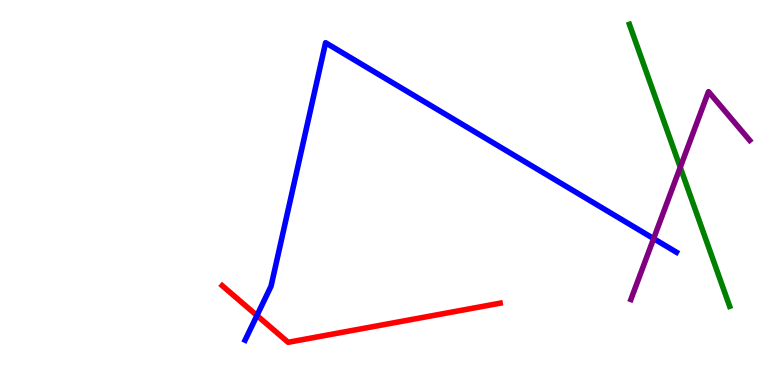[{'lines': ['blue', 'red'], 'intersections': [{'x': 3.32, 'y': 1.81}]}, {'lines': ['green', 'red'], 'intersections': []}, {'lines': ['purple', 'red'], 'intersections': []}, {'lines': ['blue', 'green'], 'intersections': []}, {'lines': ['blue', 'purple'], 'intersections': [{'x': 8.43, 'y': 3.8}]}, {'lines': ['green', 'purple'], 'intersections': [{'x': 8.78, 'y': 5.65}]}]